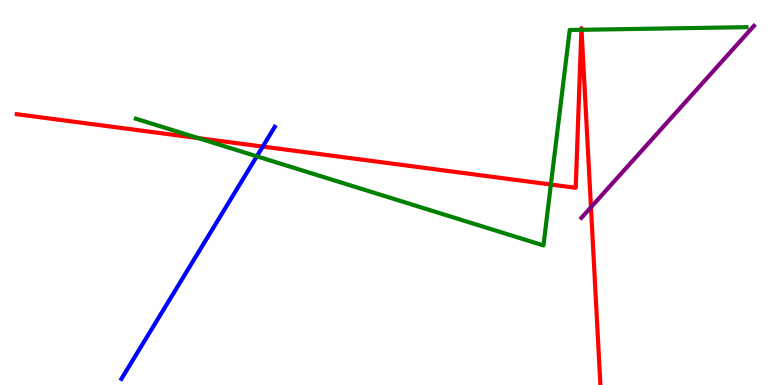[{'lines': ['blue', 'red'], 'intersections': [{'x': 3.39, 'y': 6.19}]}, {'lines': ['green', 'red'], 'intersections': [{'x': 2.56, 'y': 6.41}, {'x': 7.11, 'y': 5.21}, {'x': 7.5, 'y': 9.23}, {'x': 7.5, 'y': 9.23}]}, {'lines': ['purple', 'red'], 'intersections': [{'x': 7.63, 'y': 4.62}]}, {'lines': ['blue', 'green'], 'intersections': [{'x': 3.31, 'y': 5.94}]}, {'lines': ['blue', 'purple'], 'intersections': []}, {'lines': ['green', 'purple'], 'intersections': []}]